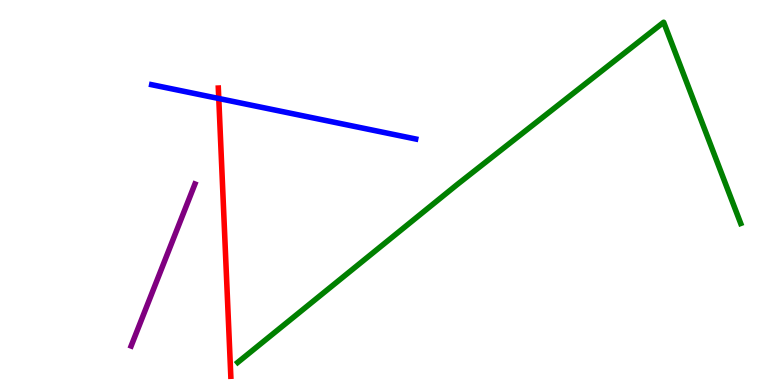[{'lines': ['blue', 'red'], 'intersections': [{'x': 2.82, 'y': 7.44}]}, {'lines': ['green', 'red'], 'intersections': []}, {'lines': ['purple', 'red'], 'intersections': []}, {'lines': ['blue', 'green'], 'intersections': []}, {'lines': ['blue', 'purple'], 'intersections': []}, {'lines': ['green', 'purple'], 'intersections': []}]